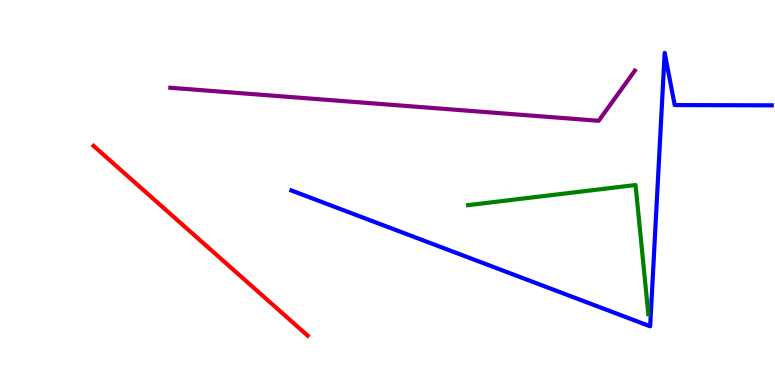[{'lines': ['blue', 'red'], 'intersections': []}, {'lines': ['green', 'red'], 'intersections': []}, {'lines': ['purple', 'red'], 'intersections': []}, {'lines': ['blue', 'green'], 'intersections': []}, {'lines': ['blue', 'purple'], 'intersections': []}, {'lines': ['green', 'purple'], 'intersections': []}]